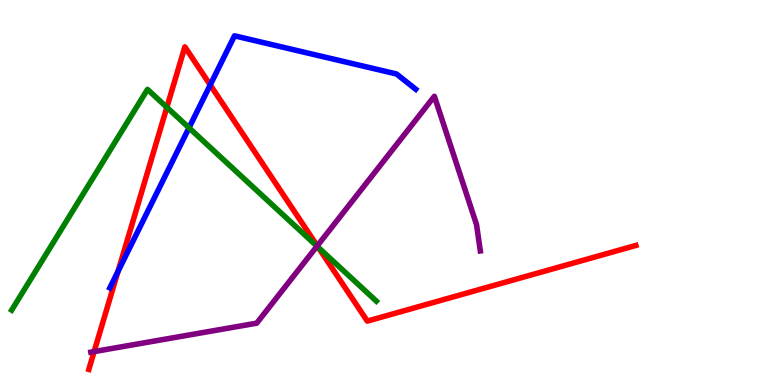[{'lines': ['blue', 'red'], 'intersections': [{'x': 1.52, 'y': 2.95}, {'x': 2.71, 'y': 7.79}]}, {'lines': ['green', 'red'], 'intersections': [{'x': 2.15, 'y': 7.21}, {'x': 4.11, 'y': 3.57}]}, {'lines': ['purple', 'red'], 'intersections': [{'x': 1.21, 'y': 0.868}, {'x': 4.09, 'y': 3.61}]}, {'lines': ['blue', 'green'], 'intersections': [{'x': 2.44, 'y': 6.68}]}, {'lines': ['blue', 'purple'], 'intersections': []}, {'lines': ['green', 'purple'], 'intersections': [{'x': 4.09, 'y': 3.6}]}]